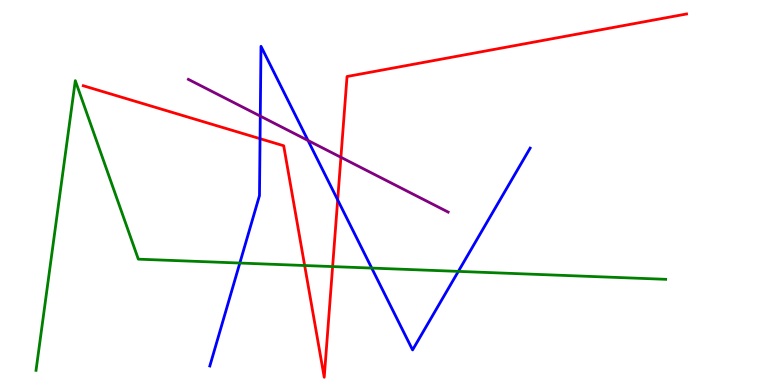[{'lines': ['blue', 'red'], 'intersections': [{'x': 3.36, 'y': 6.4}, {'x': 4.36, 'y': 4.81}]}, {'lines': ['green', 'red'], 'intersections': [{'x': 3.93, 'y': 3.1}, {'x': 4.29, 'y': 3.08}]}, {'lines': ['purple', 'red'], 'intersections': [{'x': 4.4, 'y': 5.91}]}, {'lines': ['blue', 'green'], 'intersections': [{'x': 3.09, 'y': 3.17}, {'x': 4.8, 'y': 3.04}, {'x': 5.91, 'y': 2.95}]}, {'lines': ['blue', 'purple'], 'intersections': [{'x': 3.36, 'y': 6.98}, {'x': 3.97, 'y': 6.35}]}, {'lines': ['green', 'purple'], 'intersections': []}]